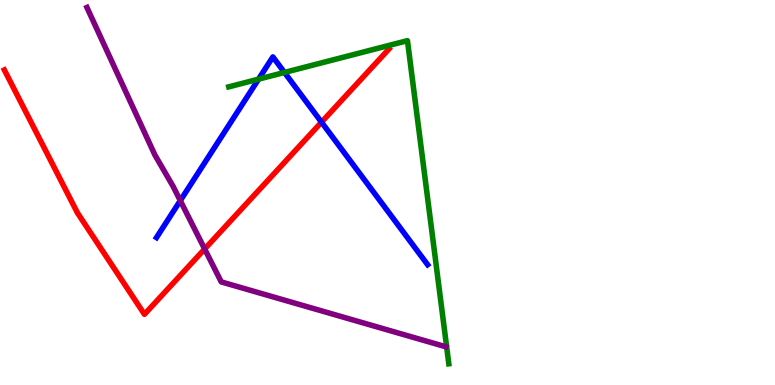[{'lines': ['blue', 'red'], 'intersections': [{'x': 4.15, 'y': 6.83}]}, {'lines': ['green', 'red'], 'intersections': []}, {'lines': ['purple', 'red'], 'intersections': [{'x': 2.64, 'y': 3.53}]}, {'lines': ['blue', 'green'], 'intersections': [{'x': 3.34, 'y': 7.94}, {'x': 3.67, 'y': 8.12}]}, {'lines': ['blue', 'purple'], 'intersections': [{'x': 2.33, 'y': 4.79}]}, {'lines': ['green', 'purple'], 'intersections': []}]